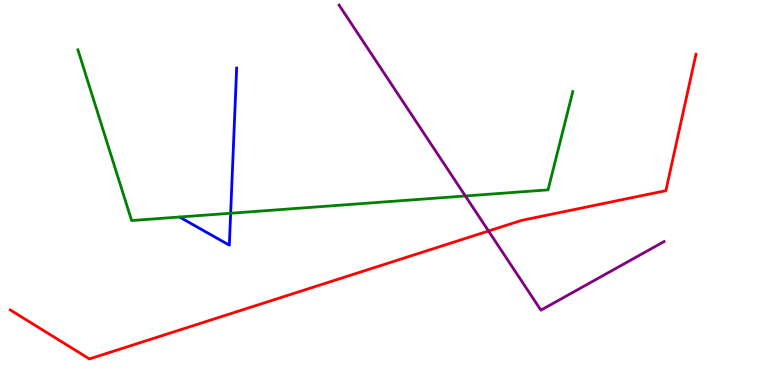[{'lines': ['blue', 'red'], 'intersections': []}, {'lines': ['green', 'red'], 'intersections': []}, {'lines': ['purple', 'red'], 'intersections': [{'x': 6.3, 'y': 4.0}]}, {'lines': ['blue', 'green'], 'intersections': [{'x': 2.98, 'y': 4.46}]}, {'lines': ['blue', 'purple'], 'intersections': []}, {'lines': ['green', 'purple'], 'intersections': [{'x': 6.0, 'y': 4.91}]}]